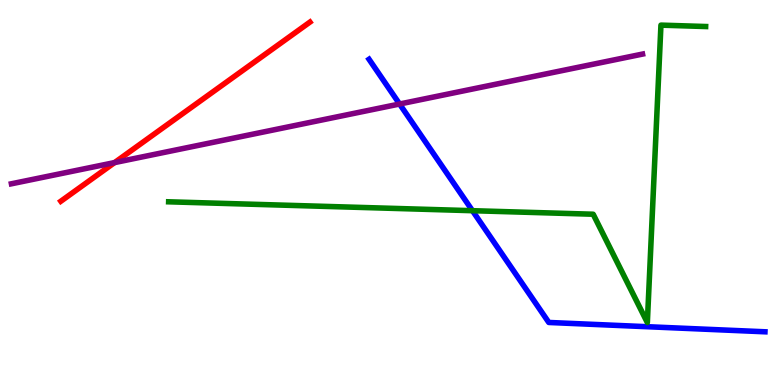[{'lines': ['blue', 'red'], 'intersections': []}, {'lines': ['green', 'red'], 'intersections': []}, {'lines': ['purple', 'red'], 'intersections': [{'x': 1.48, 'y': 5.78}]}, {'lines': ['blue', 'green'], 'intersections': [{'x': 6.1, 'y': 4.53}]}, {'lines': ['blue', 'purple'], 'intersections': [{'x': 5.16, 'y': 7.3}]}, {'lines': ['green', 'purple'], 'intersections': []}]